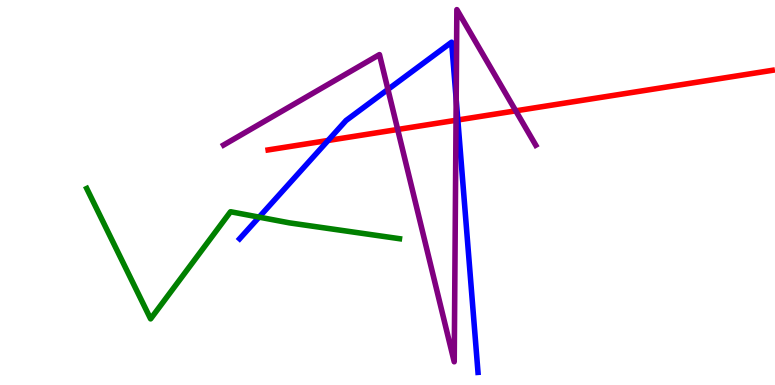[{'lines': ['blue', 'red'], 'intersections': [{'x': 4.23, 'y': 6.35}, {'x': 5.91, 'y': 6.88}]}, {'lines': ['green', 'red'], 'intersections': []}, {'lines': ['purple', 'red'], 'intersections': [{'x': 5.13, 'y': 6.64}, {'x': 5.88, 'y': 6.88}, {'x': 6.65, 'y': 7.12}]}, {'lines': ['blue', 'green'], 'intersections': [{'x': 3.34, 'y': 4.36}]}, {'lines': ['blue', 'purple'], 'intersections': [{'x': 5.01, 'y': 7.68}, {'x': 5.89, 'y': 7.42}]}, {'lines': ['green', 'purple'], 'intersections': []}]